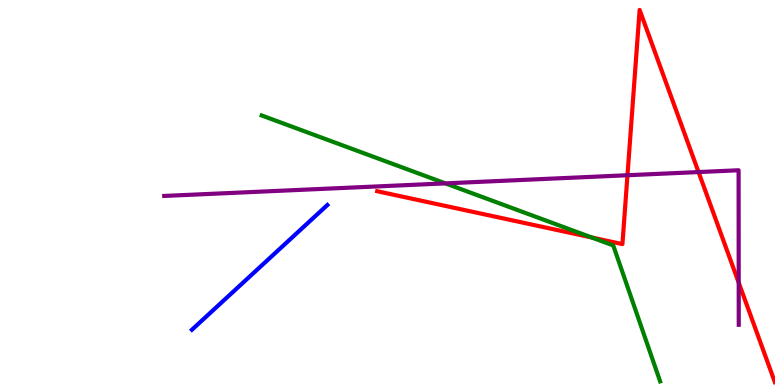[{'lines': ['blue', 'red'], 'intersections': []}, {'lines': ['green', 'red'], 'intersections': [{'x': 7.64, 'y': 3.83}]}, {'lines': ['purple', 'red'], 'intersections': [{'x': 8.1, 'y': 5.45}, {'x': 9.01, 'y': 5.53}, {'x': 9.53, 'y': 2.66}]}, {'lines': ['blue', 'green'], 'intersections': []}, {'lines': ['blue', 'purple'], 'intersections': []}, {'lines': ['green', 'purple'], 'intersections': [{'x': 5.75, 'y': 5.24}]}]